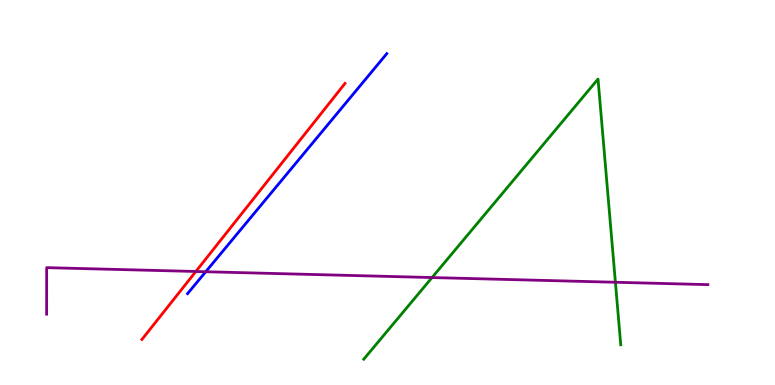[{'lines': ['blue', 'red'], 'intersections': []}, {'lines': ['green', 'red'], 'intersections': []}, {'lines': ['purple', 'red'], 'intersections': [{'x': 2.53, 'y': 2.95}]}, {'lines': ['blue', 'green'], 'intersections': []}, {'lines': ['blue', 'purple'], 'intersections': [{'x': 2.65, 'y': 2.94}]}, {'lines': ['green', 'purple'], 'intersections': [{'x': 5.57, 'y': 2.79}, {'x': 7.94, 'y': 2.67}]}]